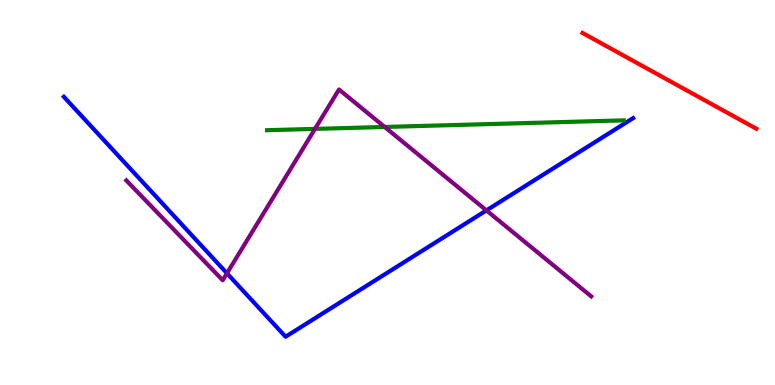[{'lines': ['blue', 'red'], 'intersections': []}, {'lines': ['green', 'red'], 'intersections': []}, {'lines': ['purple', 'red'], 'intersections': []}, {'lines': ['blue', 'green'], 'intersections': []}, {'lines': ['blue', 'purple'], 'intersections': [{'x': 2.93, 'y': 2.9}, {'x': 6.28, 'y': 4.53}]}, {'lines': ['green', 'purple'], 'intersections': [{'x': 4.06, 'y': 6.65}, {'x': 4.96, 'y': 6.7}]}]